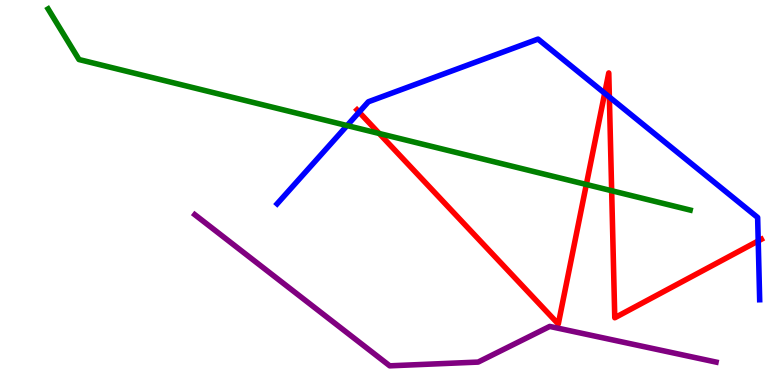[{'lines': ['blue', 'red'], 'intersections': [{'x': 4.63, 'y': 7.09}, {'x': 7.8, 'y': 7.58}, {'x': 7.86, 'y': 7.48}, {'x': 9.78, 'y': 3.74}]}, {'lines': ['green', 'red'], 'intersections': [{'x': 4.89, 'y': 6.53}, {'x': 7.57, 'y': 5.21}, {'x': 7.89, 'y': 5.05}]}, {'lines': ['purple', 'red'], 'intersections': []}, {'lines': ['blue', 'green'], 'intersections': [{'x': 4.48, 'y': 6.74}]}, {'lines': ['blue', 'purple'], 'intersections': []}, {'lines': ['green', 'purple'], 'intersections': []}]